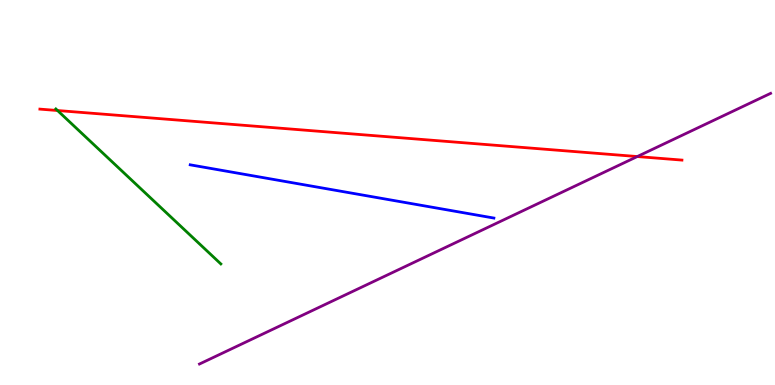[{'lines': ['blue', 'red'], 'intersections': []}, {'lines': ['green', 'red'], 'intersections': [{'x': 0.742, 'y': 7.13}]}, {'lines': ['purple', 'red'], 'intersections': [{'x': 8.22, 'y': 5.93}]}, {'lines': ['blue', 'green'], 'intersections': []}, {'lines': ['blue', 'purple'], 'intersections': []}, {'lines': ['green', 'purple'], 'intersections': []}]